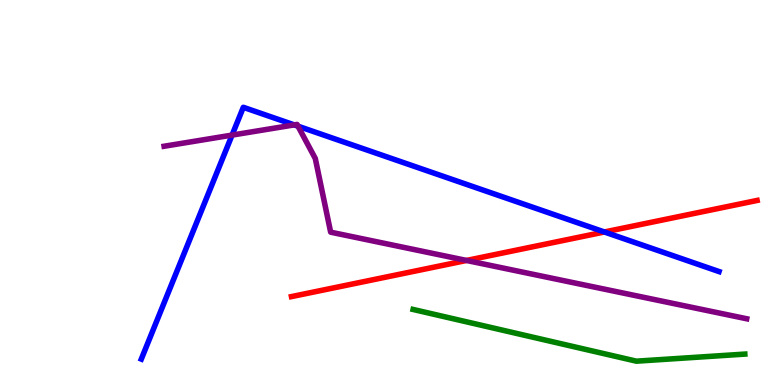[{'lines': ['blue', 'red'], 'intersections': [{'x': 7.8, 'y': 3.97}]}, {'lines': ['green', 'red'], 'intersections': []}, {'lines': ['purple', 'red'], 'intersections': [{'x': 6.02, 'y': 3.24}]}, {'lines': ['blue', 'green'], 'intersections': []}, {'lines': ['blue', 'purple'], 'intersections': [{'x': 2.99, 'y': 6.49}, {'x': 3.8, 'y': 6.76}, {'x': 3.85, 'y': 6.72}]}, {'lines': ['green', 'purple'], 'intersections': []}]